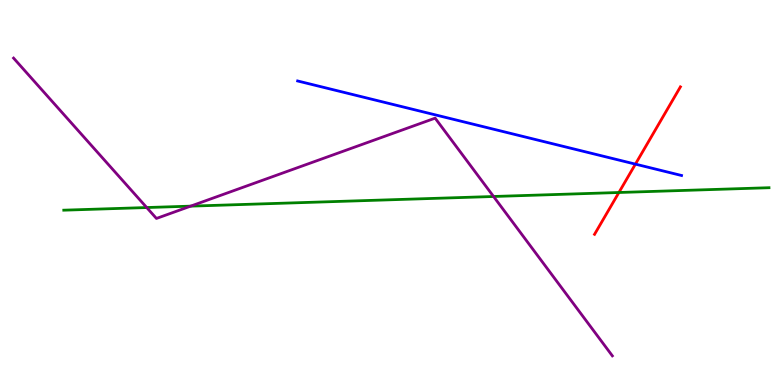[{'lines': ['blue', 'red'], 'intersections': [{'x': 8.2, 'y': 5.74}]}, {'lines': ['green', 'red'], 'intersections': [{'x': 7.99, 'y': 5.0}]}, {'lines': ['purple', 'red'], 'intersections': []}, {'lines': ['blue', 'green'], 'intersections': []}, {'lines': ['blue', 'purple'], 'intersections': []}, {'lines': ['green', 'purple'], 'intersections': [{'x': 1.89, 'y': 4.61}, {'x': 2.46, 'y': 4.65}, {'x': 6.37, 'y': 4.9}]}]